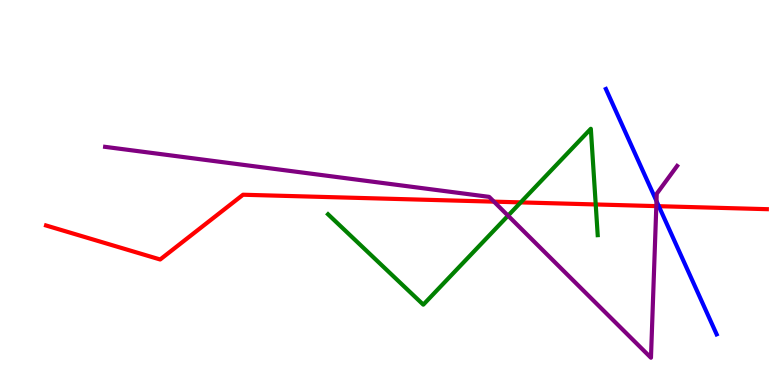[{'lines': ['blue', 'red'], 'intersections': [{'x': 8.5, 'y': 4.64}]}, {'lines': ['green', 'red'], 'intersections': [{'x': 6.72, 'y': 4.74}, {'x': 7.69, 'y': 4.69}]}, {'lines': ['purple', 'red'], 'intersections': [{'x': 6.37, 'y': 4.76}, {'x': 8.47, 'y': 4.65}]}, {'lines': ['blue', 'green'], 'intersections': []}, {'lines': ['blue', 'purple'], 'intersections': [{'x': 8.47, 'y': 4.78}]}, {'lines': ['green', 'purple'], 'intersections': [{'x': 6.56, 'y': 4.4}]}]